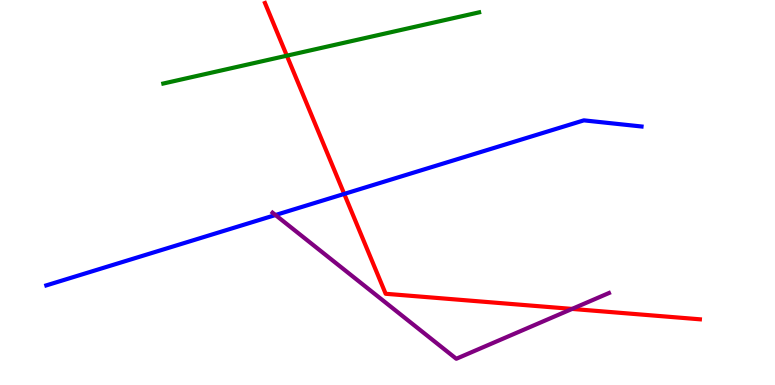[{'lines': ['blue', 'red'], 'intersections': [{'x': 4.44, 'y': 4.96}]}, {'lines': ['green', 'red'], 'intersections': [{'x': 3.7, 'y': 8.55}]}, {'lines': ['purple', 'red'], 'intersections': [{'x': 7.38, 'y': 1.98}]}, {'lines': ['blue', 'green'], 'intersections': []}, {'lines': ['blue', 'purple'], 'intersections': [{'x': 3.55, 'y': 4.41}]}, {'lines': ['green', 'purple'], 'intersections': []}]